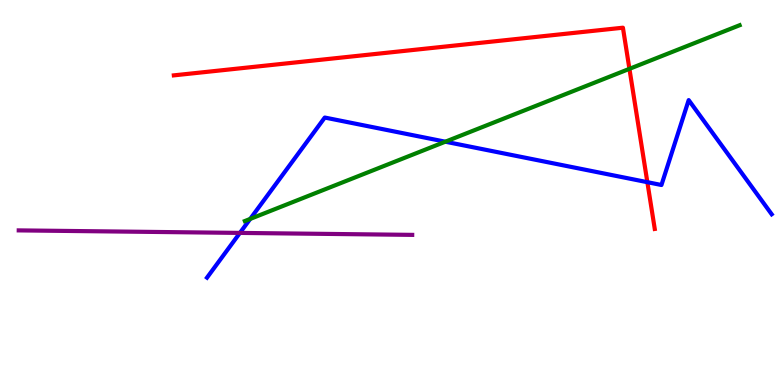[{'lines': ['blue', 'red'], 'intersections': [{'x': 8.35, 'y': 5.27}]}, {'lines': ['green', 'red'], 'intersections': [{'x': 8.12, 'y': 8.21}]}, {'lines': ['purple', 'red'], 'intersections': []}, {'lines': ['blue', 'green'], 'intersections': [{'x': 3.23, 'y': 4.31}, {'x': 5.75, 'y': 6.32}]}, {'lines': ['blue', 'purple'], 'intersections': [{'x': 3.1, 'y': 3.95}]}, {'lines': ['green', 'purple'], 'intersections': []}]